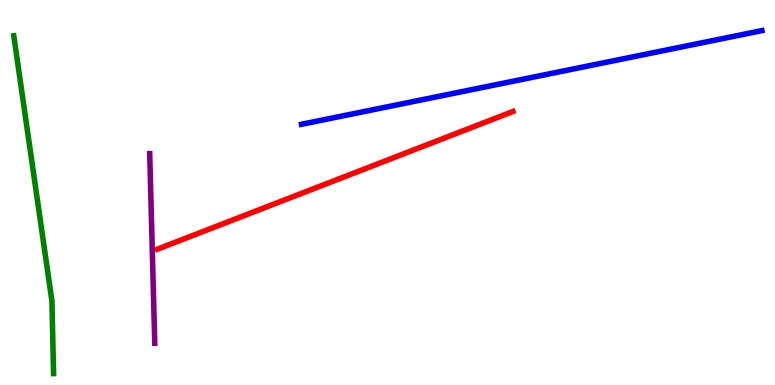[{'lines': ['blue', 'red'], 'intersections': []}, {'lines': ['green', 'red'], 'intersections': []}, {'lines': ['purple', 'red'], 'intersections': []}, {'lines': ['blue', 'green'], 'intersections': []}, {'lines': ['blue', 'purple'], 'intersections': []}, {'lines': ['green', 'purple'], 'intersections': []}]